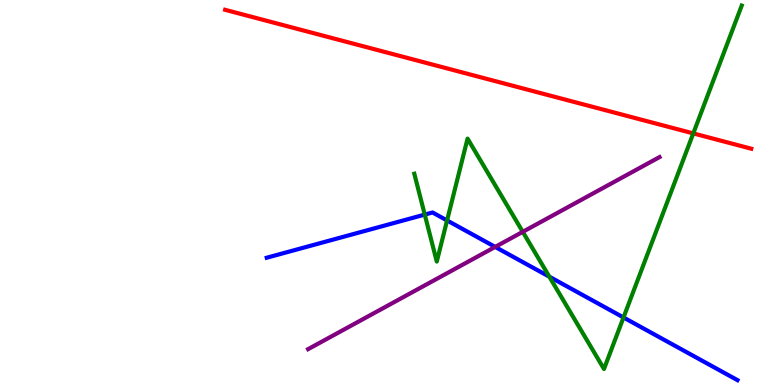[{'lines': ['blue', 'red'], 'intersections': []}, {'lines': ['green', 'red'], 'intersections': [{'x': 8.95, 'y': 6.54}]}, {'lines': ['purple', 'red'], 'intersections': []}, {'lines': ['blue', 'green'], 'intersections': [{'x': 5.48, 'y': 4.43}, {'x': 5.77, 'y': 4.27}, {'x': 7.09, 'y': 2.81}, {'x': 8.05, 'y': 1.75}]}, {'lines': ['blue', 'purple'], 'intersections': [{'x': 6.39, 'y': 3.59}]}, {'lines': ['green', 'purple'], 'intersections': [{'x': 6.75, 'y': 3.98}]}]